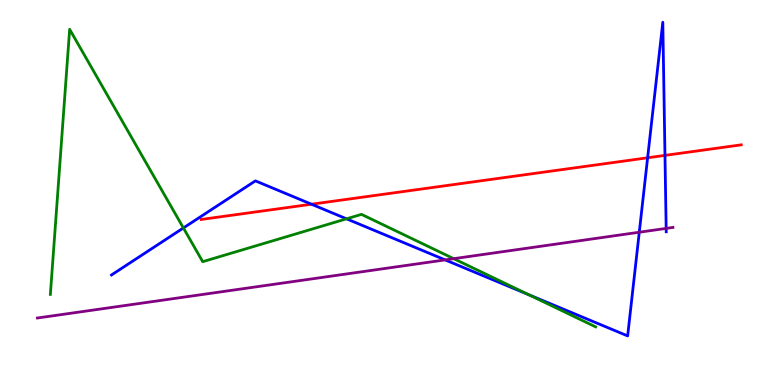[{'lines': ['blue', 'red'], 'intersections': [{'x': 4.02, 'y': 4.7}, {'x': 8.36, 'y': 5.9}, {'x': 8.58, 'y': 5.96}]}, {'lines': ['green', 'red'], 'intersections': []}, {'lines': ['purple', 'red'], 'intersections': []}, {'lines': ['blue', 'green'], 'intersections': [{'x': 2.37, 'y': 4.08}, {'x': 4.47, 'y': 4.32}, {'x': 6.82, 'y': 2.35}]}, {'lines': ['blue', 'purple'], 'intersections': [{'x': 5.74, 'y': 3.25}, {'x': 8.25, 'y': 3.97}, {'x': 8.6, 'y': 4.07}]}, {'lines': ['green', 'purple'], 'intersections': [{'x': 5.85, 'y': 3.28}]}]